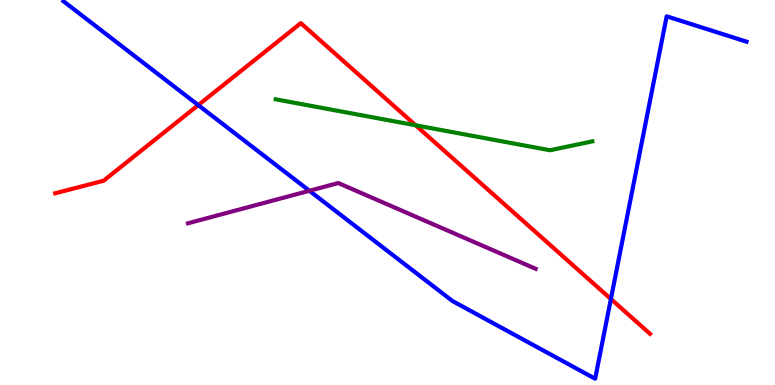[{'lines': ['blue', 'red'], 'intersections': [{'x': 2.56, 'y': 7.27}, {'x': 7.88, 'y': 2.23}]}, {'lines': ['green', 'red'], 'intersections': [{'x': 5.36, 'y': 6.75}]}, {'lines': ['purple', 'red'], 'intersections': []}, {'lines': ['blue', 'green'], 'intersections': []}, {'lines': ['blue', 'purple'], 'intersections': [{'x': 3.99, 'y': 5.04}]}, {'lines': ['green', 'purple'], 'intersections': []}]